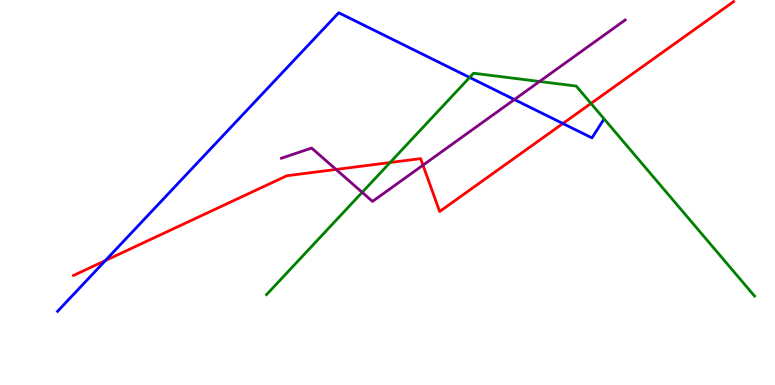[{'lines': ['blue', 'red'], 'intersections': [{'x': 1.36, 'y': 3.23}, {'x': 7.26, 'y': 6.79}]}, {'lines': ['green', 'red'], 'intersections': [{'x': 5.03, 'y': 5.78}, {'x': 7.63, 'y': 7.31}]}, {'lines': ['purple', 'red'], 'intersections': [{'x': 4.34, 'y': 5.6}, {'x': 5.46, 'y': 5.71}]}, {'lines': ['blue', 'green'], 'intersections': [{'x': 6.06, 'y': 7.99}]}, {'lines': ['blue', 'purple'], 'intersections': [{'x': 6.64, 'y': 7.41}]}, {'lines': ['green', 'purple'], 'intersections': [{'x': 4.67, 'y': 5.0}, {'x': 6.96, 'y': 7.88}]}]